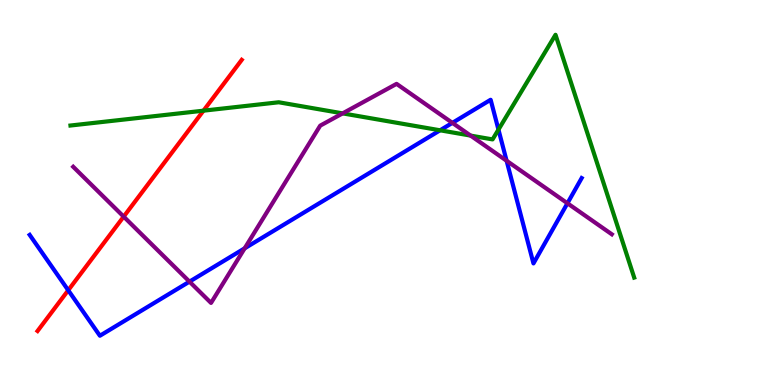[{'lines': ['blue', 'red'], 'intersections': [{'x': 0.88, 'y': 2.46}]}, {'lines': ['green', 'red'], 'intersections': [{'x': 2.63, 'y': 7.13}]}, {'lines': ['purple', 'red'], 'intersections': [{'x': 1.6, 'y': 4.37}]}, {'lines': ['blue', 'green'], 'intersections': [{'x': 5.68, 'y': 6.62}, {'x': 6.43, 'y': 6.63}]}, {'lines': ['blue', 'purple'], 'intersections': [{'x': 2.44, 'y': 2.68}, {'x': 3.16, 'y': 3.55}, {'x': 5.84, 'y': 6.81}, {'x': 6.54, 'y': 5.82}, {'x': 7.32, 'y': 4.72}]}, {'lines': ['green', 'purple'], 'intersections': [{'x': 4.42, 'y': 7.06}, {'x': 6.07, 'y': 6.48}]}]